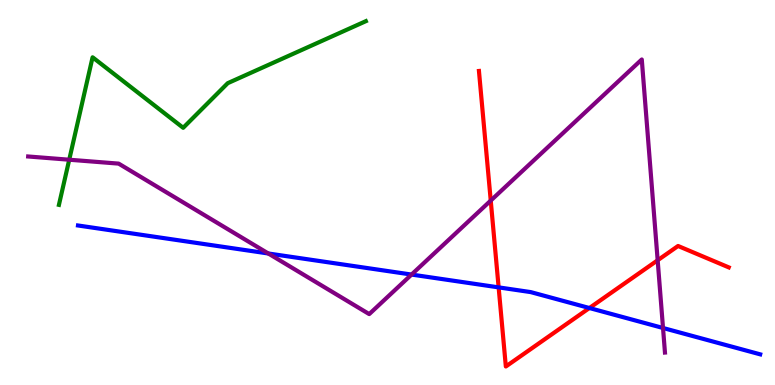[{'lines': ['blue', 'red'], 'intersections': [{'x': 6.43, 'y': 2.54}, {'x': 7.61, 'y': 2.0}]}, {'lines': ['green', 'red'], 'intersections': []}, {'lines': ['purple', 'red'], 'intersections': [{'x': 6.33, 'y': 4.79}, {'x': 8.49, 'y': 3.24}]}, {'lines': ['blue', 'green'], 'intersections': []}, {'lines': ['blue', 'purple'], 'intersections': [{'x': 3.46, 'y': 3.42}, {'x': 5.31, 'y': 2.87}, {'x': 8.56, 'y': 1.48}]}, {'lines': ['green', 'purple'], 'intersections': [{'x': 0.893, 'y': 5.85}]}]